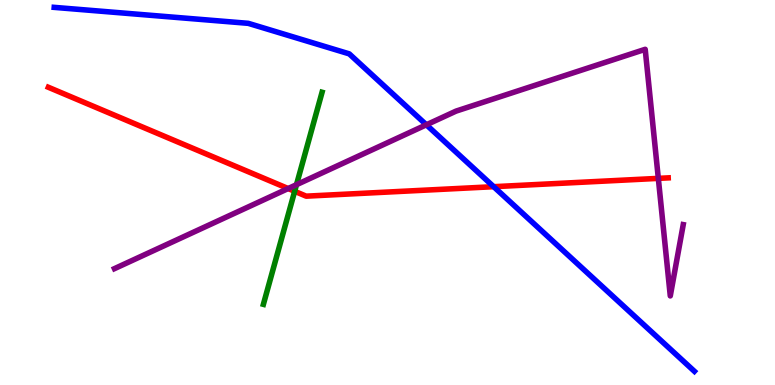[{'lines': ['blue', 'red'], 'intersections': [{'x': 6.37, 'y': 5.15}]}, {'lines': ['green', 'red'], 'intersections': [{'x': 3.8, 'y': 5.03}]}, {'lines': ['purple', 'red'], 'intersections': [{'x': 3.72, 'y': 5.1}, {'x': 8.49, 'y': 5.37}]}, {'lines': ['blue', 'green'], 'intersections': []}, {'lines': ['blue', 'purple'], 'intersections': [{'x': 5.5, 'y': 6.76}]}, {'lines': ['green', 'purple'], 'intersections': [{'x': 3.83, 'y': 5.2}]}]